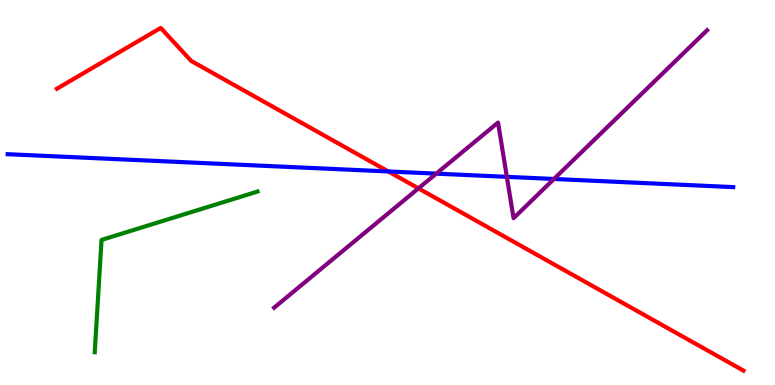[{'lines': ['blue', 'red'], 'intersections': [{'x': 5.01, 'y': 5.55}]}, {'lines': ['green', 'red'], 'intersections': []}, {'lines': ['purple', 'red'], 'intersections': [{'x': 5.4, 'y': 5.11}]}, {'lines': ['blue', 'green'], 'intersections': []}, {'lines': ['blue', 'purple'], 'intersections': [{'x': 5.63, 'y': 5.49}, {'x': 6.54, 'y': 5.41}, {'x': 7.15, 'y': 5.35}]}, {'lines': ['green', 'purple'], 'intersections': []}]